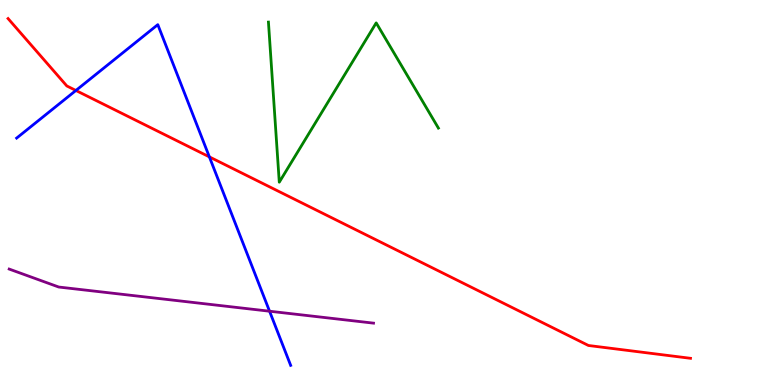[{'lines': ['blue', 'red'], 'intersections': [{'x': 0.979, 'y': 7.65}, {'x': 2.7, 'y': 5.93}]}, {'lines': ['green', 'red'], 'intersections': []}, {'lines': ['purple', 'red'], 'intersections': []}, {'lines': ['blue', 'green'], 'intersections': []}, {'lines': ['blue', 'purple'], 'intersections': [{'x': 3.48, 'y': 1.92}]}, {'lines': ['green', 'purple'], 'intersections': []}]